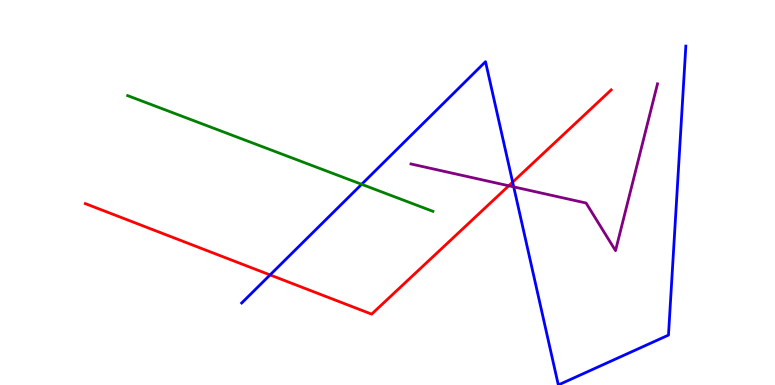[{'lines': ['blue', 'red'], 'intersections': [{'x': 3.48, 'y': 2.86}, {'x': 6.61, 'y': 5.27}]}, {'lines': ['green', 'red'], 'intersections': []}, {'lines': ['purple', 'red'], 'intersections': [{'x': 6.56, 'y': 5.17}]}, {'lines': ['blue', 'green'], 'intersections': [{'x': 4.67, 'y': 5.21}]}, {'lines': ['blue', 'purple'], 'intersections': [{'x': 6.63, 'y': 5.15}]}, {'lines': ['green', 'purple'], 'intersections': []}]